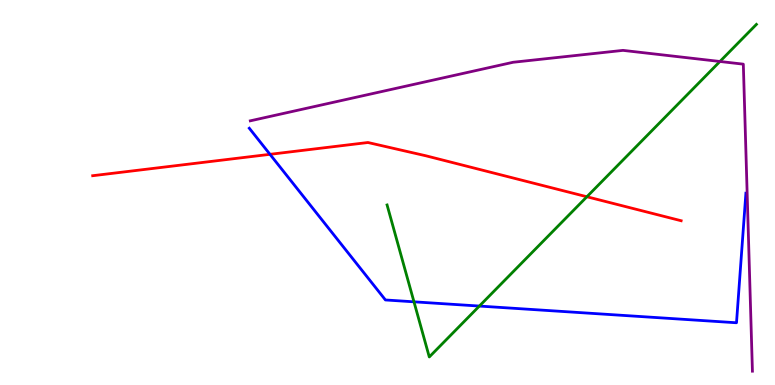[{'lines': ['blue', 'red'], 'intersections': [{'x': 3.48, 'y': 5.99}]}, {'lines': ['green', 'red'], 'intersections': [{'x': 7.57, 'y': 4.89}]}, {'lines': ['purple', 'red'], 'intersections': []}, {'lines': ['blue', 'green'], 'intersections': [{'x': 5.34, 'y': 2.16}, {'x': 6.19, 'y': 2.05}]}, {'lines': ['blue', 'purple'], 'intersections': []}, {'lines': ['green', 'purple'], 'intersections': [{'x': 9.29, 'y': 8.4}]}]